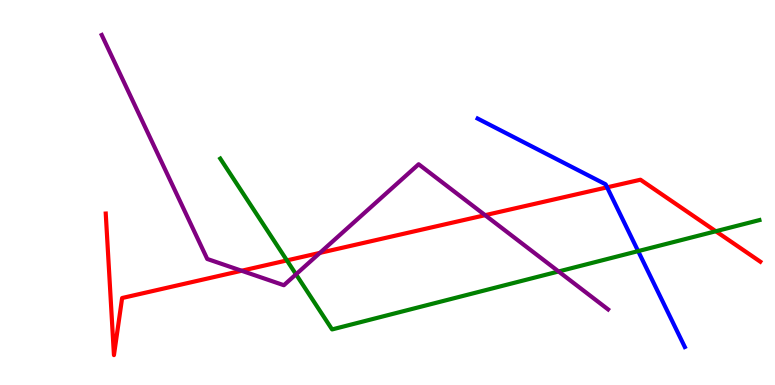[{'lines': ['blue', 'red'], 'intersections': [{'x': 7.83, 'y': 5.13}]}, {'lines': ['green', 'red'], 'intersections': [{'x': 3.7, 'y': 3.24}, {'x': 9.24, 'y': 3.99}]}, {'lines': ['purple', 'red'], 'intersections': [{'x': 3.12, 'y': 2.97}, {'x': 4.13, 'y': 3.43}, {'x': 6.26, 'y': 4.41}]}, {'lines': ['blue', 'green'], 'intersections': [{'x': 8.23, 'y': 3.48}]}, {'lines': ['blue', 'purple'], 'intersections': []}, {'lines': ['green', 'purple'], 'intersections': [{'x': 3.82, 'y': 2.87}, {'x': 7.21, 'y': 2.95}]}]